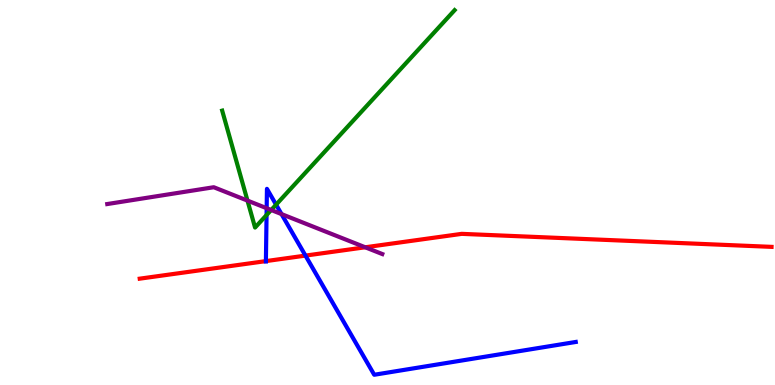[{'lines': ['blue', 'red'], 'intersections': [{'x': 3.43, 'y': 3.22}, {'x': 3.94, 'y': 3.36}]}, {'lines': ['green', 'red'], 'intersections': []}, {'lines': ['purple', 'red'], 'intersections': [{'x': 4.71, 'y': 3.58}]}, {'lines': ['blue', 'green'], 'intersections': [{'x': 3.44, 'y': 4.41}, {'x': 3.56, 'y': 4.68}]}, {'lines': ['blue', 'purple'], 'intersections': [{'x': 3.44, 'y': 4.59}, {'x': 3.63, 'y': 4.44}]}, {'lines': ['green', 'purple'], 'intersections': [{'x': 3.19, 'y': 4.79}, {'x': 3.5, 'y': 4.55}]}]